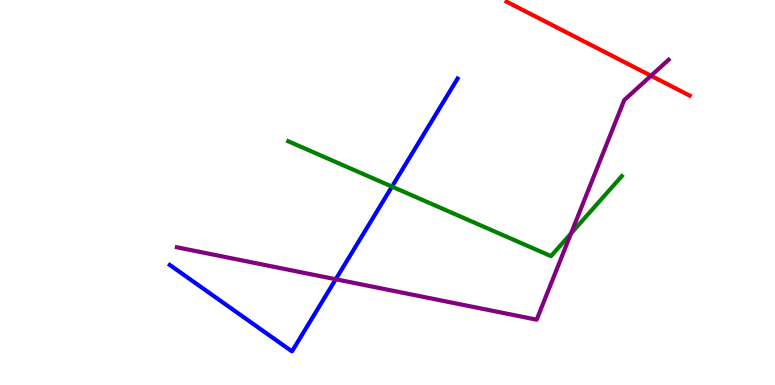[{'lines': ['blue', 'red'], 'intersections': []}, {'lines': ['green', 'red'], 'intersections': []}, {'lines': ['purple', 'red'], 'intersections': [{'x': 8.4, 'y': 8.03}]}, {'lines': ['blue', 'green'], 'intersections': [{'x': 5.06, 'y': 5.15}]}, {'lines': ['blue', 'purple'], 'intersections': [{'x': 4.33, 'y': 2.75}]}, {'lines': ['green', 'purple'], 'intersections': [{'x': 7.37, 'y': 3.94}]}]